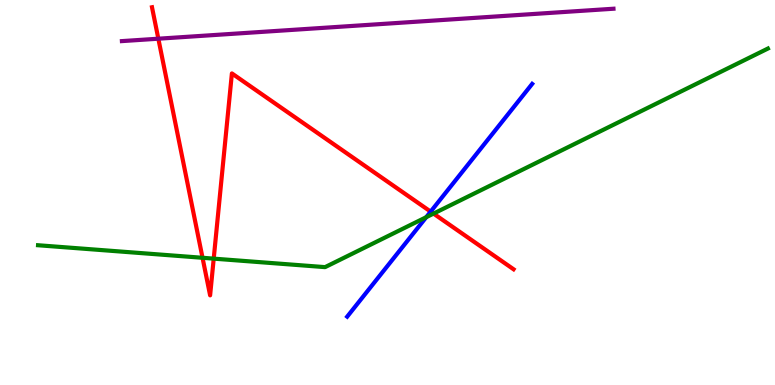[{'lines': ['blue', 'red'], 'intersections': [{'x': 5.56, 'y': 4.5}]}, {'lines': ['green', 'red'], 'intersections': [{'x': 2.61, 'y': 3.3}, {'x': 2.76, 'y': 3.28}, {'x': 5.59, 'y': 4.45}]}, {'lines': ['purple', 'red'], 'intersections': [{'x': 2.04, 'y': 8.99}]}, {'lines': ['blue', 'green'], 'intersections': [{'x': 5.5, 'y': 4.36}]}, {'lines': ['blue', 'purple'], 'intersections': []}, {'lines': ['green', 'purple'], 'intersections': []}]